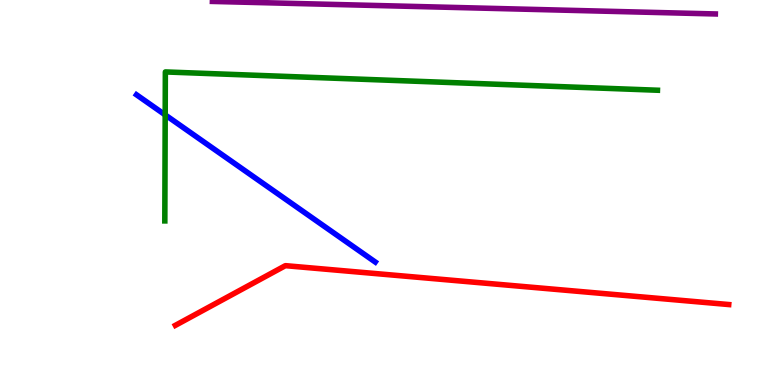[{'lines': ['blue', 'red'], 'intersections': []}, {'lines': ['green', 'red'], 'intersections': []}, {'lines': ['purple', 'red'], 'intersections': []}, {'lines': ['blue', 'green'], 'intersections': [{'x': 2.13, 'y': 7.02}]}, {'lines': ['blue', 'purple'], 'intersections': []}, {'lines': ['green', 'purple'], 'intersections': []}]